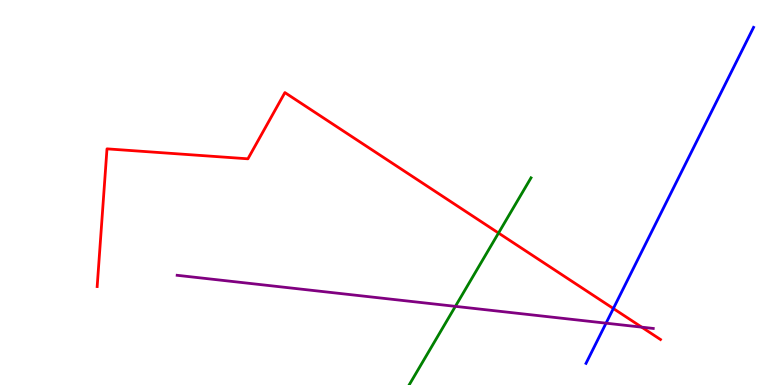[{'lines': ['blue', 'red'], 'intersections': [{'x': 7.91, 'y': 1.99}]}, {'lines': ['green', 'red'], 'intersections': [{'x': 6.43, 'y': 3.95}]}, {'lines': ['purple', 'red'], 'intersections': [{'x': 8.28, 'y': 1.5}]}, {'lines': ['blue', 'green'], 'intersections': []}, {'lines': ['blue', 'purple'], 'intersections': [{'x': 7.82, 'y': 1.61}]}, {'lines': ['green', 'purple'], 'intersections': [{'x': 5.88, 'y': 2.04}]}]